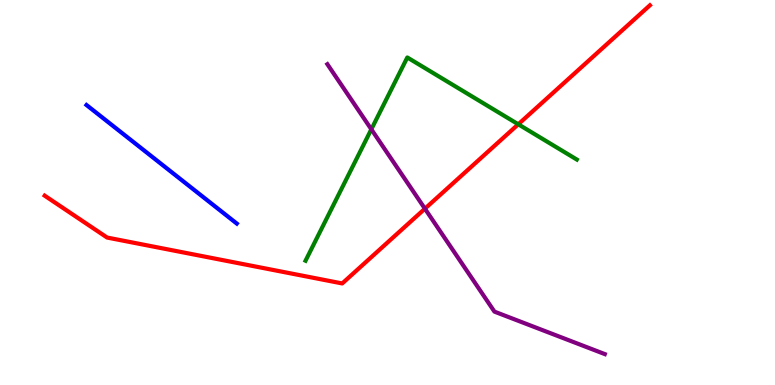[{'lines': ['blue', 'red'], 'intersections': []}, {'lines': ['green', 'red'], 'intersections': [{'x': 6.69, 'y': 6.77}]}, {'lines': ['purple', 'red'], 'intersections': [{'x': 5.48, 'y': 4.58}]}, {'lines': ['blue', 'green'], 'intersections': []}, {'lines': ['blue', 'purple'], 'intersections': []}, {'lines': ['green', 'purple'], 'intersections': [{'x': 4.79, 'y': 6.64}]}]